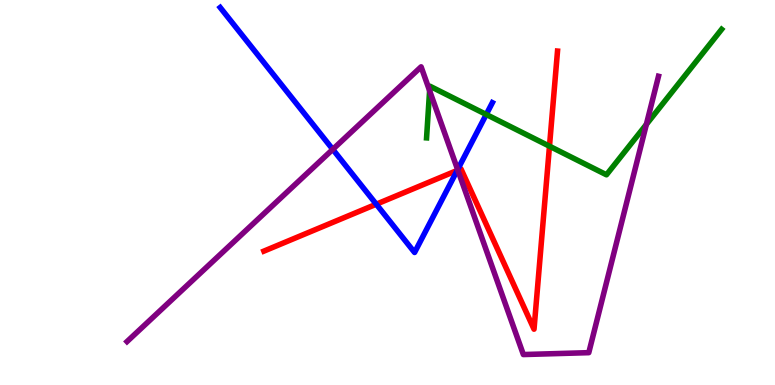[{'lines': ['blue', 'red'], 'intersections': [{'x': 4.86, 'y': 4.7}, {'x': 5.9, 'y': 5.57}]}, {'lines': ['green', 'red'], 'intersections': [{'x': 7.09, 'y': 6.2}]}, {'lines': ['purple', 'red'], 'intersections': [{'x': 5.91, 'y': 5.58}]}, {'lines': ['blue', 'green'], 'intersections': [{'x': 6.27, 'y': 7.03}]}, {'lines': ['blue', 'purple'], 'intersections': [{'x': 4.29, 'y': 6.12}, {'x': 5.9, 'y': 5.6}]}, {'lines': ['green', 'purple'], 'intersections': [{'x': 5.54, 'y': 7.64}, {'x': 8.34, 'y': 6.77}]}]